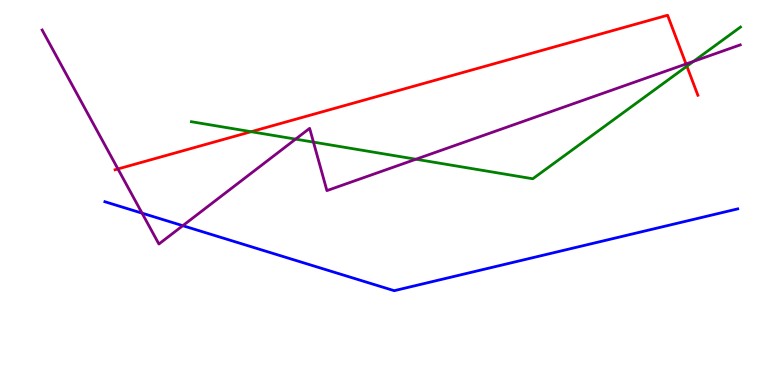[{'lines': ['blue', 'red'], 'intersections': []}, {'lines': ['green', 'red'], 'intersections': [{'x': 3.24, 'y': 6.58}, {'x': 8.86, 'y': 8.28}]}, {'lines': ['purple', 'red'], 'intersections': [{'x': 1.52, 'y': 5.61}, {'x': 8.85, 'y': 8.34}]}, {'lines': ['blue', 'green'], 'intersections': []}, {'lines': ['blue', 'purple'], 'intersections': [{'x': 1.83, 'y': 4.46}, {'x': 2.36, 'y': 4.14}]}, {'lines': ['green', 'purple'], 'intersections': [{'x': 3.81, 'y': 6.39}, {'x': 4.04, 'y': 6.31}, {'x': 5.37, 'y': 5.86}, {'x': 8.95, 'y': 8.41}]}]